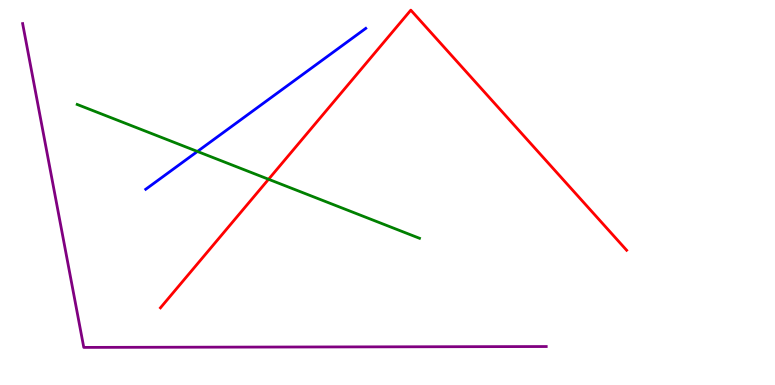[{'lines': ['blue', 'red'], 'intersections': []}, {'lines': ['green', 'red'], 'intersections': [{'x': 3.47, 'y': 5.34}]}, {'lines': ['purple', 'red'], 'intersections': []}, {'lines': ['blue', 'green'], 'intersections': [{'x': 2.55, 'y': 6.07}]}, {'lines': ['blue', 'purple'], 'intersections': []}, {'lines': ['green', 'purple'], 'intersections': []}]